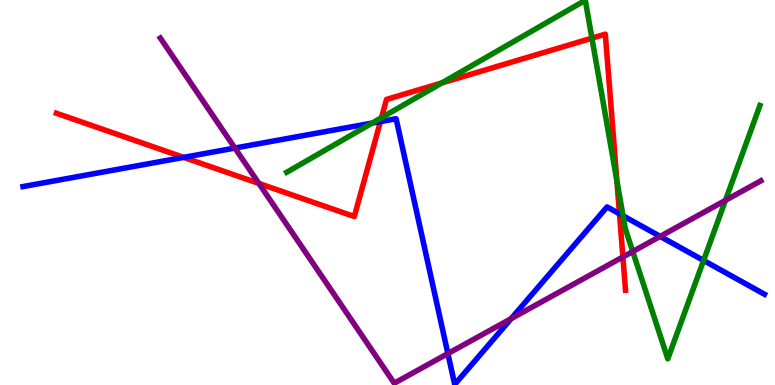[{'lines': ['blue', 'red'], 'intersections': [{'x': 2.37, 'y': 5.91}, {'x': 4.91, 'y': 6.84}, {'x': 7.99, 'y': 4.45}]}, {'lines': ['green', 'red'], 'intersections': [{'x': 4.92, 'y': 6.94}, {'x': 5.7, 'y': 7.85}, {'x': 7.64, 'y': 9.01}, {'x': 7.96, 'y': 5.31}]}, {'lines': ['purple', 'red'], 'intersections': [{'x': 3.34, 'y': 5.24}, {'x': 8.04, 'y': 3.33}]}, {'lines': ['blue', 'green'], 'intersections': [{'x': 4.8, 'y': 6.8}, {'x': 8.04, 'y': 4.4}, {'x': 9.08, 'y': 3.23}]}, {'lines': ['blue', 'purple'], 'intersections': [{'x': 3.03, 'y': 6.15}, {'x': 5.78, 'y': 0.816}, {'x': 6.6, 'y': 1.72}, {'x': 8.52, 'y': 3.86}]}, {'lines': ['green', 'purple'], 'intersections': [{'x': 8.16, 'y': 3.47}, {'x': 9.36, 'y': 4.8}]}]